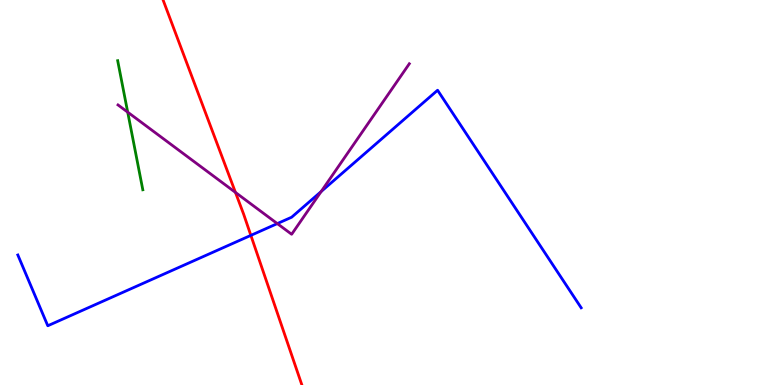[{'lines': ['blue', 'red'], 'intersections': [{'x': 3.24, 'y': 3.89}]}, {'lines': ['green', 'red'], 'intersections': []}, {'lines': ['purple', 'red'], 'intersections': [{'x': 3.04, 'y': 5.0}]}, {'lines': ['blue', 'green'], 'intersections': []}, {'lines': ['blue', 'purple'], 'intersections': [{'x': 3.58, 'y': 4.19}, {'x': 4.14, 'y': 5.02}]}, {'lines': ['green', 'purple'], 'intersections': [{'x': 1.65, 'y': 7.09}]}]